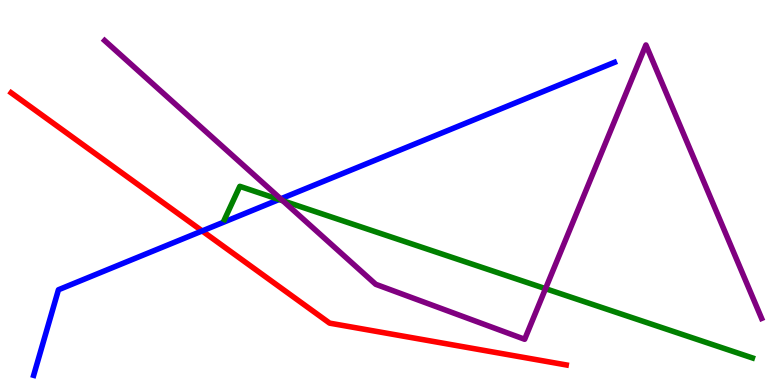[{'lines': ['blue', 'red'], 'intersections': [{'x': 2.61, 'y': 4.0}]}, {'lines': ['green', 'red'], 'intersections': []}, {'lines': ['purple', 'red'], 'intersections': []}, {'lines': ['blue', 'green'], 'intersections': [{'x': 3.6, 'y': 4.82}]}, {'lines': ['blue', 'purple'], 'intersections': [{'x': 3.62, 'y': 4.84}]}, {'lines': ['green', 'purple'], 'intersections': [{'x': 3.65, 'y': 4.79}, {'x': 7.04, 'y': 2.5}]}]